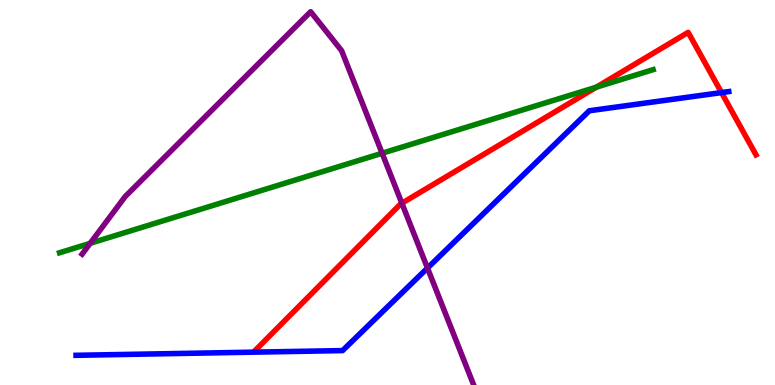[{'lines': ['blue', 'red'], 'intersections': [{'x': 9.31, 'y': 7.59}]}, {'lines': ['green', 'red'], 'intersections': [{'x': 7.69, 'y': 7.74}]}, {'lines': ['purple', 'red'], 'intersections': [{'x': 5.19, 'y': 4.72}]}, {'lines': ['blue', 'green'], 'intersections': []}, {'lines': ['blue', 'purple'], 'intersections': [{'x': 5.52, 'y': 3.04}]}, {'lines': ['green', 'purple'], 'intersections': [{'x': 1.16, 'y': 3.68}, {'x': 4.93, 'y': 6.02}]}]